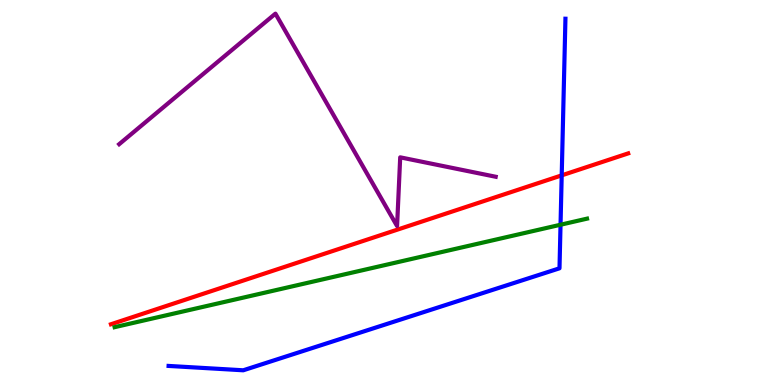[{'lines': ['blue', 'red'], 'intersections': [{'x': 7.25, 'y': 5.45}]}, {'lines': ['green', 'red'], 'intersections': []}, {'lines': ['purple', 'red'], 'intersections': []}, {'lines': ['blue', 'green'], 'intersections': [{'x': 7.23, 'y': 4.16}]}, {'lines': ['blue', 'purple'], 'intersections': []}, {'lines': ['green', 'purple'], 'intersections': []}]